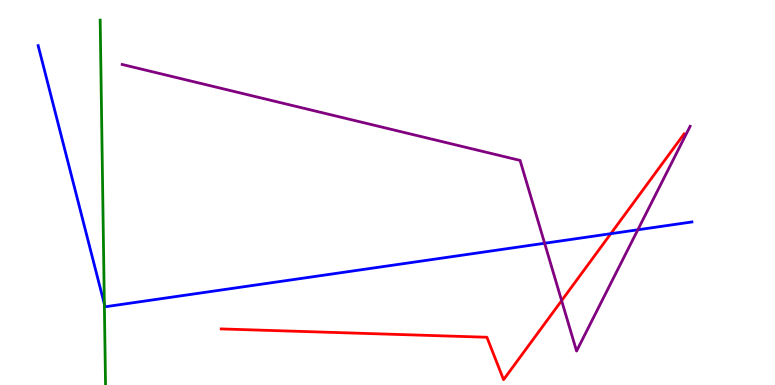[{'lines': ['blue', 'red'], 'intersections': [{'x': 7.88, 'y': 3.93}]}, {'lines': ['green', 'red'], 'intersections': []}, {'lines': ['purple', 'red'], 'intersections': [{'x': 7.25, 'y': 2.19}]}, {'lines': ['blue', 'green'], 'intersections': [{'x': 1.35, 'y': 2.1}]}, {'lines': ['blue', 'purple'], 'intersections': [{'x': 7.03, 'y': 3.68}, {'x': 8.23, 'y': 4.03}]}, {'lines': ['green', 'purple'], 'intersections': []}]